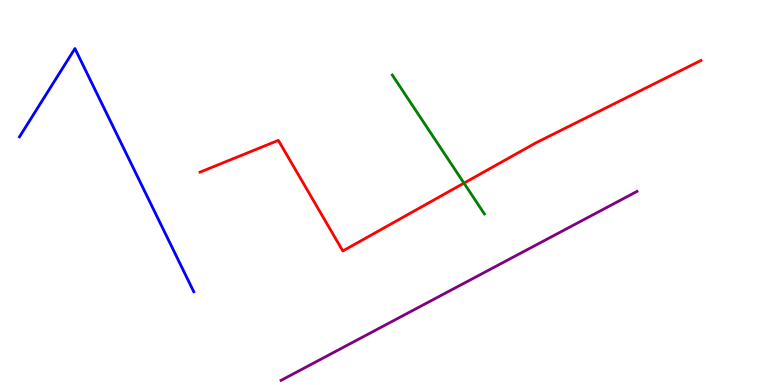[{'lines': ['blue', 'red'], 'intersections': []}, {'lines': ['green', 'red'], 'intersections': [{'x': 5.99, 'y': 5.24}]}, {'lines': ['purple', 'red'], 'intersections': []}, {'lines': ['blue', 'green'], 'intersections': []}, {'lines': ['blue', 'purple'], 'intersections': []}, {'lines': ['green', 'purple'], 'intersections': []}]